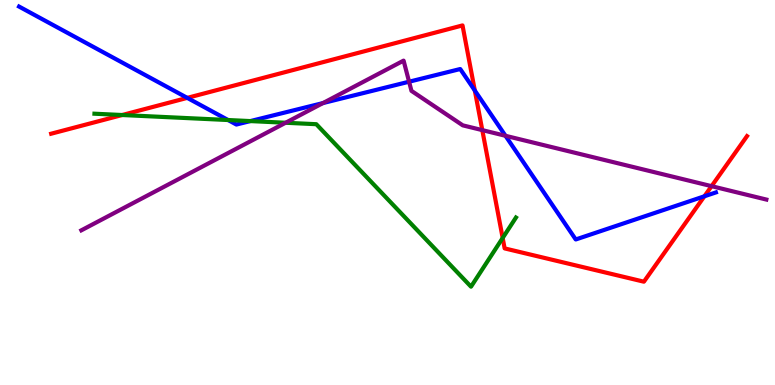[{'lines': ['blue', 'red'], 'intersections': [{'x': 2.42, 'y': 7.46}, {'x': 6.13, 'y': 7.65}, {'x': 9.09, 'y': 4.9}]}, {'lines': ['green', 'red'], 'intersections': [{'x': 1.58, 'y': 7.01}, {'x': 6.49, 'y': 3.82}]}, {'lines': ['purple', 'red'], 'intersections': [{'x': 6.22, 'y': 6.62}, {'x': 9.18, 'y': 5.16}]}, {'lines': ['blue', 'green'], 'intersections': [{'x': 2.94, 'y': 6.88}, {'x': 3.23, 'y': 6.85}]}, {'lines': ['blue', 'purple'], 'intersections': [{'x': 4.17, 'y': 7.32}, {'x': 5.28, 'y': 7.88}, {'x': 6.52, 'y': 6.47}]}, {'lines': ['green', 'purple'], 'intersections': [{'x': 3.69, 'y': 6.81}]}]